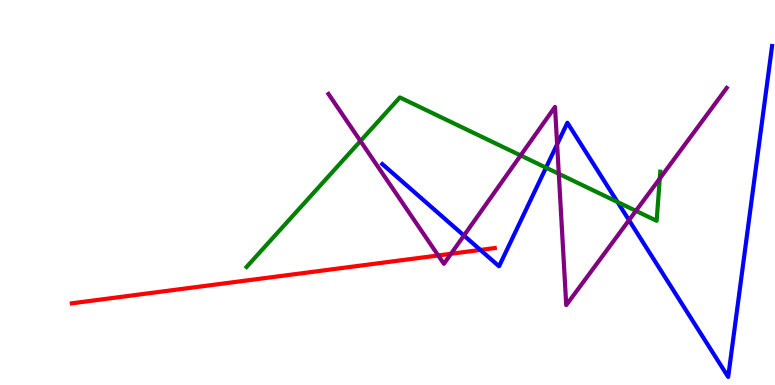[{'lines': ['blue', 'red'], 'intersections': [{'x': 6.2, 'y': 3.51}]}, {'lines': ['green', 'red'], 'intersections': []}, {'lines': ['purple', 'red'], 'intersections': [{'x': 5.65, 'y': 3.36}, {'x': 5.82, 'y': 3.41}]}, {'lines': ['blue', 'green'], 'intersections': [{'x': 7.05, 'y': 5.65}, {'x': 7.97, 'y': 4.75}]}, {'lines': ['blue', 'purple'], 'intersections': [{'x': 5.99, 'y': 3.88}, {'x': 7.19, 'y': 6.25}, {'x': 8.12, 'y': 4.28}]}, {'lines': ['green', 'purple'], 'intersections': [{'x': 4.65, 'y': 6.34}, {'x': 6.72, 'y': 5.96}, {'x': 7.21, 'y': 5.49}, {'x': 8.21, 'y': 4.52}, {'x': 8.51, 'y': 5.36}]}]